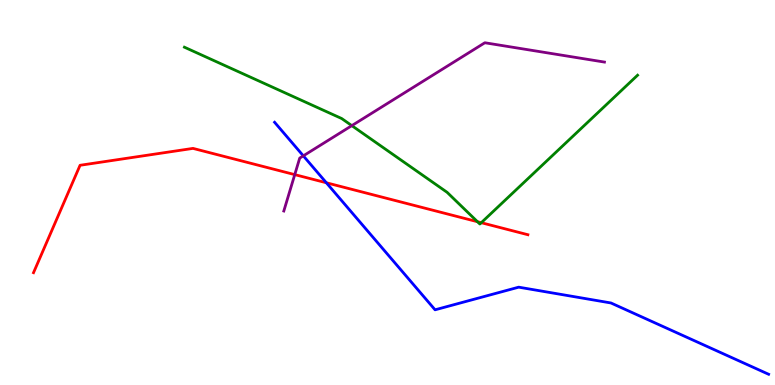[{'lines': ['blue', 'red'], 'intersections': [{'x': 4.21, 'y': 5.25}]}, {'lines': ['green', 'red'], 'intersections': [{'x': 6.16, 'y': 4.24}, {'x': 6.21, 'y': 4.22}]}, {'lines': ['purple', 'red'], 'intersections': [{'x': 3.8, 'y': 5.46}]}, {'lines': ['blue', 'green'], 'intersections': []}, {'lines': ['blue', 'purple'], 'intersections': [{'x': 3.91, 'y': 5.95}]}, {'lines': ['green', 'purple'], 'intersections': [{'x': 4.54, 'y': 6.74}]}]